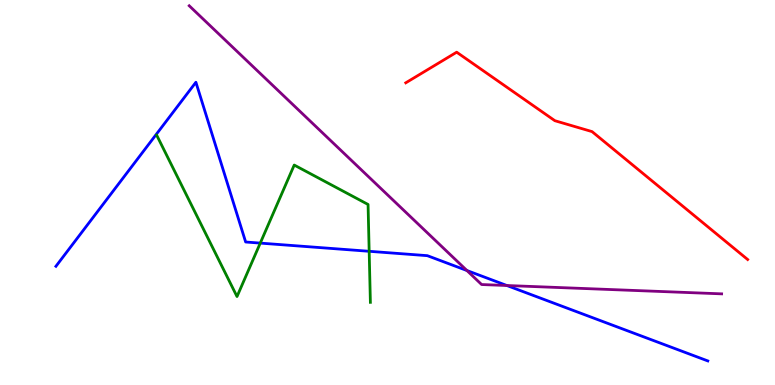[{'lines': ['blue', 'red'], 'intersections': []}, {'lines': ['green', 'red'], 'intersections': []}, {'lines': ['purple', 'red'], 'intersections': []}, {'lines': ['blue', 'green'], 'intersections': [{'x': 3.36, 'y': 3.69}, {'x': 4.76, 'y': 3.47}]}, {'lines': ['blue', 'purple'], 'intersections': [{'x': 6.02, 'y': 2.97}, {'x': 6.54, 'y': 2.58}]}, {'lines': ['green', 'purple'], 'intersections': []}]